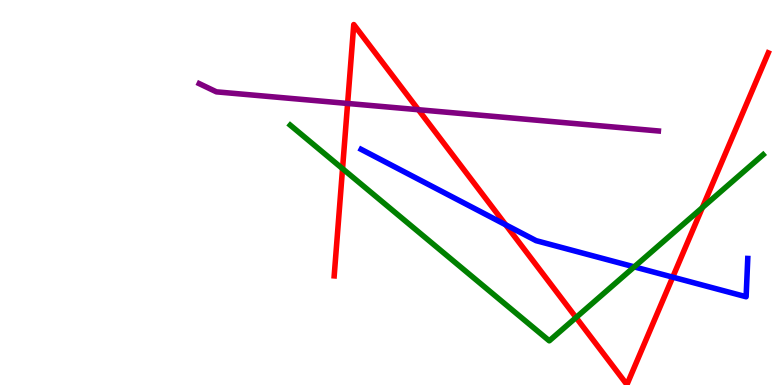[{'lines': ['blue', 'red'], 'intersections': [{'x': 6.53, 'y': 4.16}, {'x': 8.68, 'y': 2.8}]}, {'lines': ['green', 'red'], 'intersections': [{'x': 4.42, 'y': 5.62}, {'x': 7.43, 'y': 1.75}, {'x': 9.06, 'y': 4.61}]}, {'lines': ['purple', 'red'], 'intersections': [{'x': 4.49, 'y': 7.31}, {'x': 5.4, 'y': 7.15}]}, {'lines': ['blue', 'green'], 'intersections': [{'x': 8.18, 'y': 3.07}]}, {'lines': ['blue', 'purple'], 'intersections': []}, {'lines': ['green', 'purple'], 'intersections': []}]